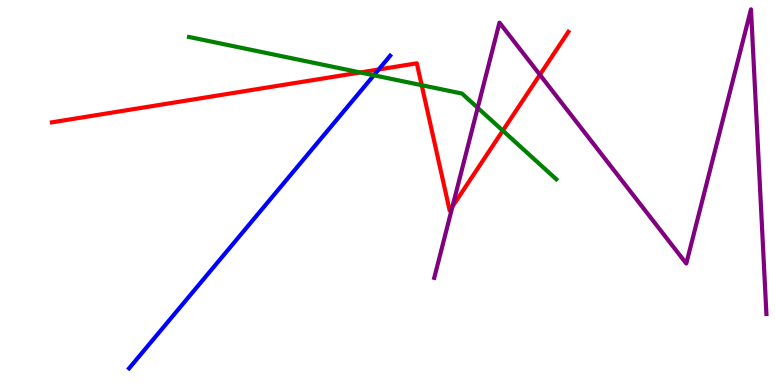[{'lines': ['blue', 'red'], 'intersections': [{'x': 4.89, 'y': 8.2}]}, {'lines': ['green', 'red'], 'intersections': [{'x': 4.65, 'y': 8.12}, {'x': 5.44, 'y': 7.79}, {'x': 6.49, 'y': 6.61}]}, {'lines': ['purple', 'red'], 'intersections': [{'x': 5.84, 'y': 4.64}, {'x': 6.97, 'y': 8.06}]}, {'lines': ['blue', 'green'], 'intersections': [{'x': 4.82, 'y': 8.04}]}, {'lines': ['blue', 'purple'], 'intersections': []}, {'lines': ['green', 'purple'], 'intersections': [{'x': 6.16, 'y': 7.2}]}]